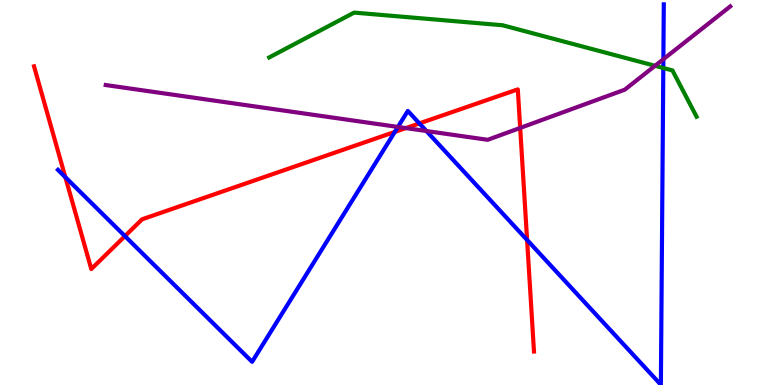[{'lines': ['blue', 'red'], 'intersections': [{'x': 0.843, 'y': 5.4}, {'x': 1.61, 'y': 3.87}, {'x': 5.09, 'y': 6.57}, {'x': 5.41, 'y': 6.79}, {'x': 6.8, 'y': 3.77}]}, {'lines': ['green', 'red'], 'intersections': []}, {'lines': ['purple', 'red'], 'intersections': [{'x': 5.24, 'y': 6.67}, {'x': 6.71, 'y': 6.68}]}, {'lines': ['blue', 'green'], 'intersections': [{'x': 8.56, 'y': 8.23}]}, {'lines': ['blue', 'purple'], 'intersections': [{'x': 5.13, 'y': 6.7}, {'x': 5.5, 'y': 6.6}, {'x': 8.56, 'y': 8.46}]}, {'lines': ['green', 'purple'], 'intersections': [{'x': 8.45, 'y': 8.29}]}]